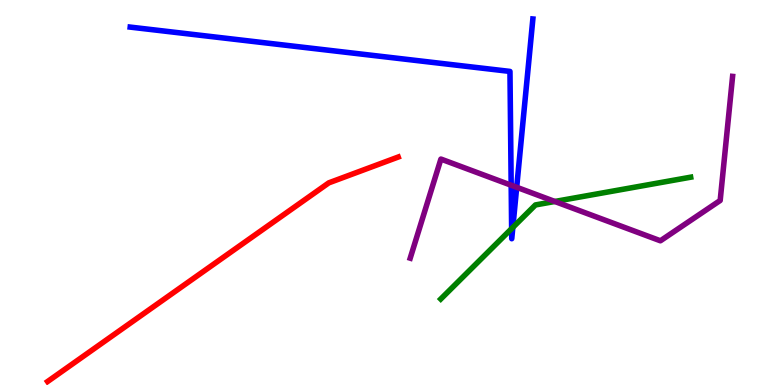[{'lines': ['blue', 'red'], 'intersections': []}, {'lines': ['green', 'red'], 'intersections': []}, {'lines': ['purple', 'red'], 'intersections': []}, {'lines': ['blue', 'green'], 'intersections': [{'x': 6.6, 'y': 4.06}, {'x': 6.62, 'y': 4.09}]}, {'lines': ['blue', 'purple'], 'intersections': [{'x': 6.6, 'y': 5.19}, {'x': 6.67, 'y': 5.14}]}, {'lines': ['green', 'purple'], 'intersections': [{'x': 7.16, 'y': 4.77}]}]